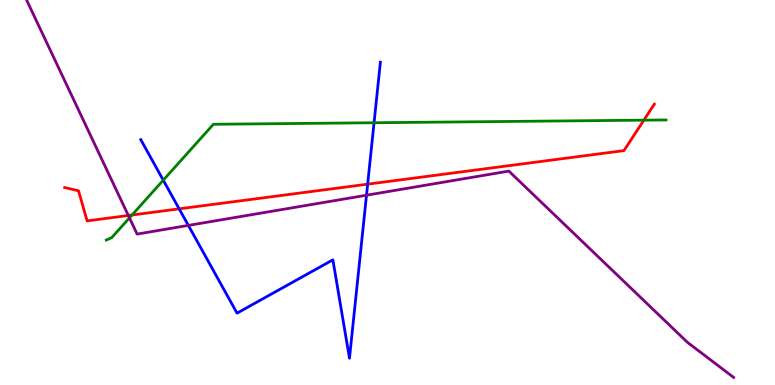[{'lines': ['blue', 'red'], 'intersections': [{'x': 2.31, 'y': 4.58}, {'x': 4.74, 'y': 5.22}]}, {'lines': ['green', 'red'], 'intersections': [{'x': 1.7, 'y': 4.42}, {'x': 8.31, 'y': 6.88}]}, {'lines': ['purple', 'red'], 'intersections': [{'x': 1.66, 'y': 4.4}]}, {'lines': ['blue', 'green'], 'intersections': [{'x': 2.11, 'y': 5.32}, {'x': 4.83, 'y': 6.81}]}, {'lines': ['blue', 'purple'], 'intersections': [{'x': 2.43, 'y': 4.15}, {'x': 4.73, 'y': 4.93}]}, {'lines': ['green', 'purple'], 'intersections': [{'x': 1.67, 'y': 4.34}]}]